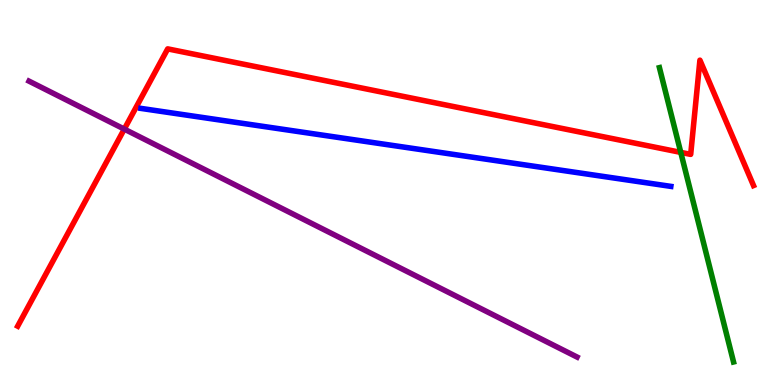[{'lines': ['blue', 'red'], 'intersections': []}, {'lines': ['green', 'red'], 'intersections': [{'x': 8.78, 'y': 6.04}]}, {'lines': ['purple', 'red'], 'intersections': [{'x': 1.6, 'y': 6.65}]}, {'lines': ['blue', 'green'], 'intersections': []}, {'lines': ['blue', 'purple'], 'intersections': []}, {'lines': ['green', 'purple'], 'intersections': []}]